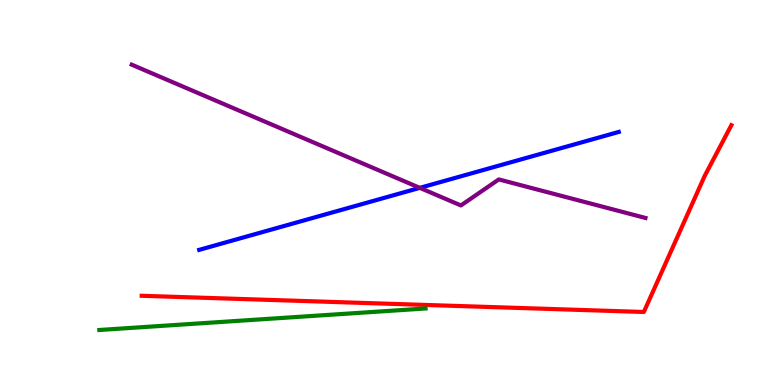[{'lines': ['blue', 'red'], 'intersections': []}, {'lines': ['green', 'red'], 'intersections': []}, {'lines': ['purple', 'red'], 'intersections': []}, {'lines': ['blue', 'green'], 'intersections': []}, {'lines': ['blue', 'purple'], 'intersections': [{'x': 5.42, 'y': 5.12}]}, {'lines': ['green', 'purple'], 'intersections': []}]